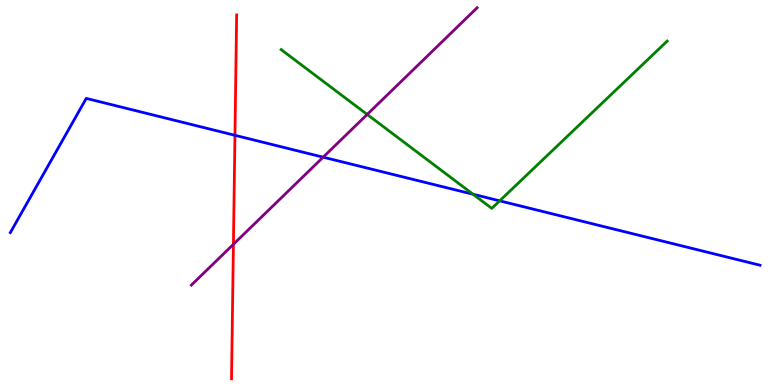[{'lines': ['blue', 'red'], 'intersections': [{'x': 3.03, 'y': 6.49}]}, {'lines': ['green', 'red'], 'intersections': []}, {'lines': ['purple', 'red'], 'intersections': [{'x': 3.01, 'y': 3.66}]}, {'lines': ['blue', 'green'], 'intersections': [{'x': 6.1, 'y': 4.95}, {'x': 6.45, 'y': 4.78}]}, {'lines': ['blue', 'purple'], 'intersections': [{'x': 4.17, 'y': 5.92}]}, {'lines': ['green', 'purple'], 'intersections': [{'x': 4.74, 'y': 7.03}]}]